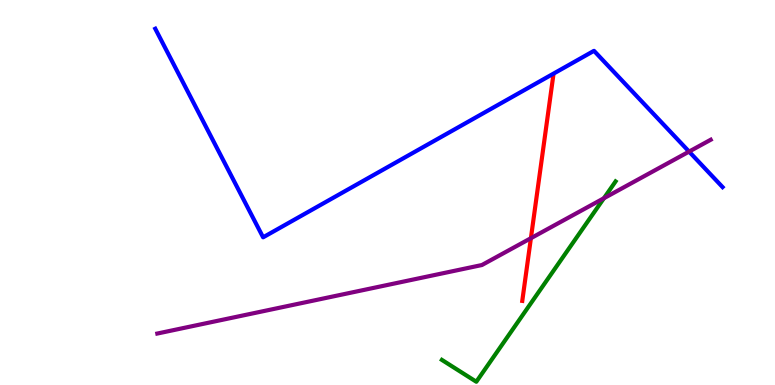[{'lines': ['blue', 'red'], 'intersections': []}, {'lines': ['green', 'red'], 'intersections': []}, {'lines': ['purple', 'red'], 'intersections': [{'x': 6.85, 'y': 3.81}]}, {'lines': ['blue', 'green'], 'intersections': []}, {'lines': ['blue', 'purple'], 'intersections': [{'x': 8.89, 'y': 6.06}]}, {'lines': ['green', 'purple'], 'intersections': [{'x': 7.79, 'y': 4.85}]}]